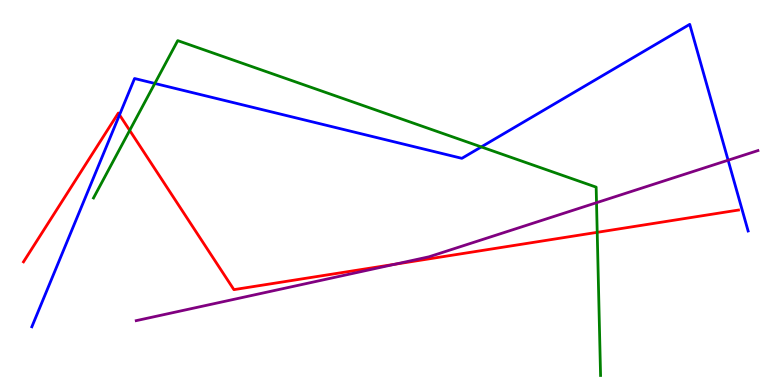[{'lines': ['blue', 'red'], 'intersections': [{'x': 1.54, 'y': 7.02}]}, {'lines': ['green', 'red'], 'intersections': [{'x': 1.67, 'y': 6.61}, {'x': 7.71, 'y': 3.97}]}, {'lines': ['purple', 'red'], 'intersections': [{'x': 5.1, 'y': 3.14}]}, {'lines': ['blue', 'green'], 'intersections': [{'x': 2.0, 'y': 7.83}, {'x': 6.21, 'y': 6.18}]}, {'lines': ['blue', 'purple'], 'intersections': [{'x': 9.4, 'y': 5.84}]}, {'lines': ['green', 'purple'], 'intersections': [{'x': 7.7, 'y': 4.73}]}]